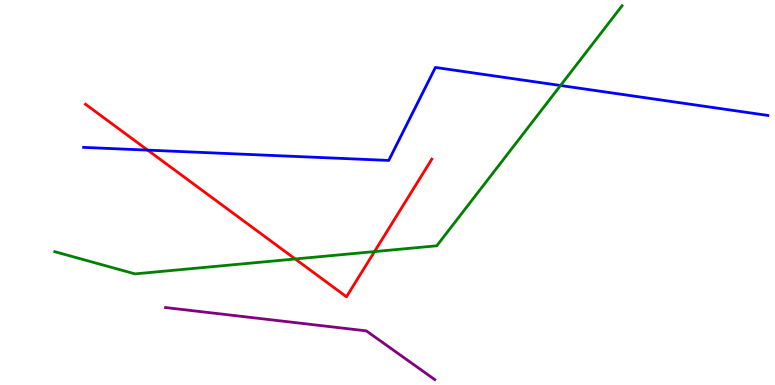[{'lines': ['blue', 'red'], 'intersections': [{'x': 1.91, 'y': 6.1}]}, {'lines': ['green', 'red'], 'intersections': [{'x': 3.81, 'y': 3.27}, {'x': 4.83, 'y': 3.47}]}, {'lines': ['purple', 'red'], 'intersections': []}, {'lines': ['blue', 'green'], 'intersections': [{'x': 7.23, 'y': 7.78}]}, {'lines': ['blue', 'purple'], 'intersections': []}, {'lines': ['green', 'purple'], 'intersections': []}]